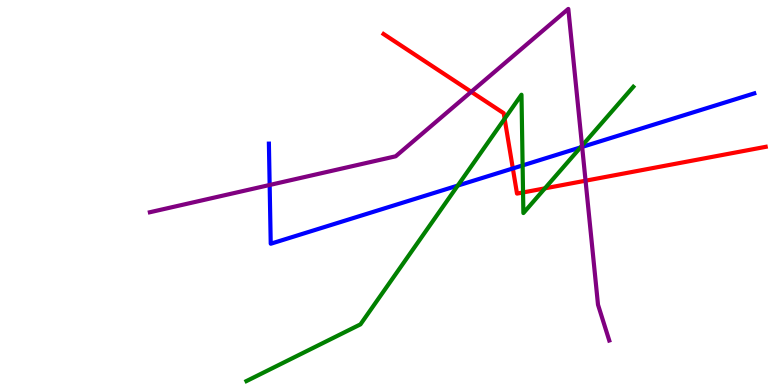[{'lines': ['blue', 'red'], 'intersections': [{'x': 6.62, 'y': 5.62}]}, {'lines': ['green', 'red'], 'intersections': [{'x': 6.51, 'y': 6.92}, {'x': 6.75, 'y': 5.0}, {'x': 7.03, 'y': 5.11}]}, {'lines': ['purple', 'red'], 'intersections': [{'x': 6.08, 'y': 7.62}, {'x': 7.56, 'y': 5.31}]}, {'lines': ['blue', 'green'], 'intersections': [{'x': 5.91, 'y': 5.18}, {'x': 6.74, 'y': 5.7}, {'x': 7.49, 'y': 6.17}]}, {'lines': ['blue', 'purple'], 'intersections': [{'x': 3.48, 'y': 5.2}, {'x': 7.51, 'y': 6.18}]}, {'lines': ['green', 'purple'], 'intersections': [{'x': 7.51, 'y': 6.22}]}]